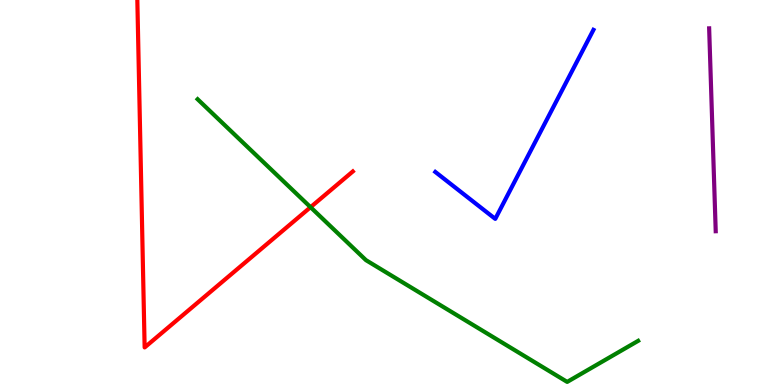[{'lines': ['blue', 'red'], 'intersections': []}, {'lines': ['green', 'red'], 'intersections': [{'x': 4.01, 'y': 4.62}]}, {'lines': ['purple', 'red'], 'intersections': []}, {'lines': ['blue', 'green'], 'intersections': []}, {'lines': ['blue', 'purple'], 'intersections': []}, {'lines': ['green', 'purple'], 'intersections': []}]